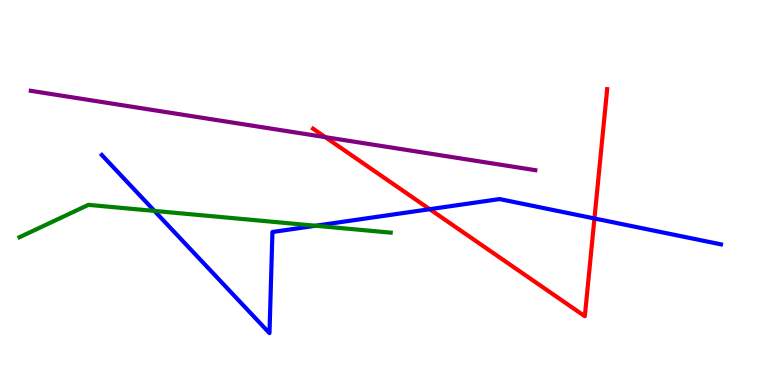[{'lines': ['blue', 'red'], 'intersections': [{'x': 5.54, 'y': 4.57}, {'x': 7.67, 'y': 4.33}]}, {'lines': ['green', 'red'], 'intersections': []}, {'lines': ['purple', 'red'], 'intersections': [{'x': 4.2, 'y': 6.44}]}, {'lines': ['blue', 'green'], 'intersections': [{'x': 1.99, 'y': 4.52}, {'x': 4.07, 'y': 4.14}]}, {'lines': ['blue', 'purple'], 'intersections': []}, {'lines': ['green', 'purple'], 'intersections': []}]